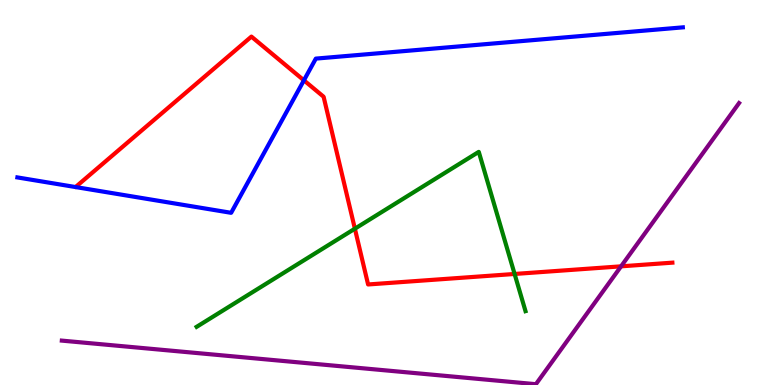[{'lines': ['blue', 'red'], 'intersections': [{'x': 3.92, 'y': 7.91}]}, {'lines': ['green', 'red'], 'intersections': [{'x': 4.58, 'y': 4.06}, {'x': 6.64, 'y': 2.88}]}, {'lines': ['purple', 'red'], 'intersections': [{'x': 8.01, 'y': 3.08}]}, {'lines': ['blue', 'green'], 'intersections': []}, {'lines': ['blue', 'purple'], 'intersections': []}, {'lines': ['green', 'purple'], 'intersections': []}]